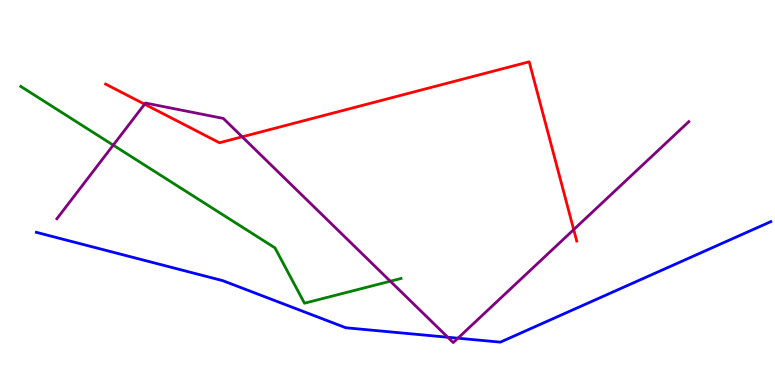[{'lines': ['blue', 'red'], 'intersections': []}, {'lines': ['green', 'red'], 'intersections': []}, {'lines': ['purple', 'red'], 'intersections': [{'x': 1.87, 'y': 7.29}, {'x': 3.12, 'y': 6.45}, {'x': 7.4, 'y': 4.04}]}, {'lines': ['blue', 'green'], 'intersections': []}, {'lines': ['blue', 'purple'], 'intersections': [{'x': 5.78, 'y': 1.24}, {'x': 5.91, 'y': 1.22}]}, {'lines': ['green', 'purple'], 'intersections': [{'x': 1.46, 'y': 6.23}, {'x': 5.04, 'y': 2.7}]}]